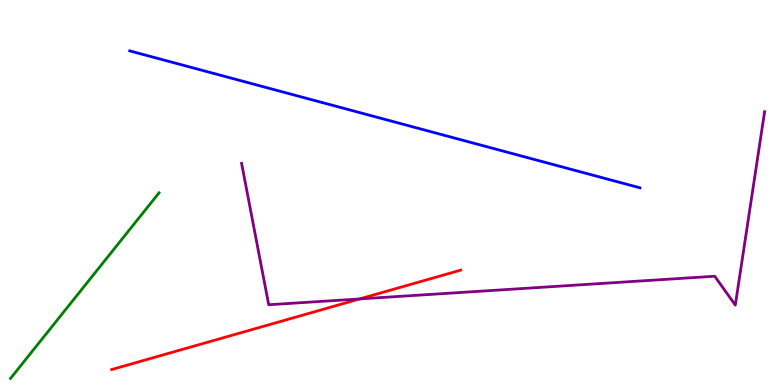[{'lines': ['blue', 'red'], 'intersections': []}, {'lines': ['green', 'red'], 'intersections': []}, {'lines': ['purple', 'red'], 'intersections': [{'x': 4.64, 'y': 2.24}]}, {'lines': ['blue', 'green'], 'intersections': []}, {'lines': ['blue', 'purple'], 'intersections': []}, {'lines': ['green', 'purple'], 'intersections': []}]